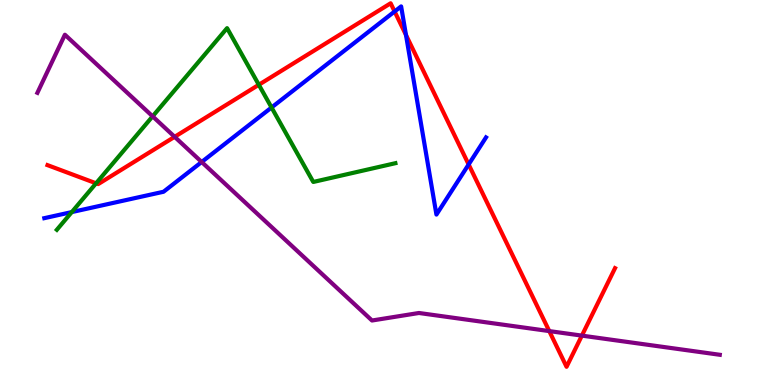[{'lines': ['blue', 'red'], 'intersections': [{'x': 5.09, 'y': 9.7}, {'x': 5.24, 'y': 9.09}, {'x': 6.05, 'y': 5.73}]}, {'lines': ['green', 'red'], 'intersections': [{'x': 1.24, 'y': 5.24}, {'x': 3.34, 'y': 7.8}]}, {'lines': ['purple', 'red'], 'intersections': [{'x': 2.25, 'y': 6.45}, {'x': 7.09, 'y': 1.4}, {'x': 7.51, 'y': 1.28}]}, {'lines': ['blue', 'green'], 'intersections': [{'x': 0.926, 'y': 4.49}, {'x': 3.5, 'y': 7.21}]}, {'lines': ['blue', 'purple'], 'intersections': [{'x': 2.6, 'y': 5.79}]}, {'lines': ['green', 'purple'], 'intersections': [{'x': 1.97, 'y': 6.98}]}]